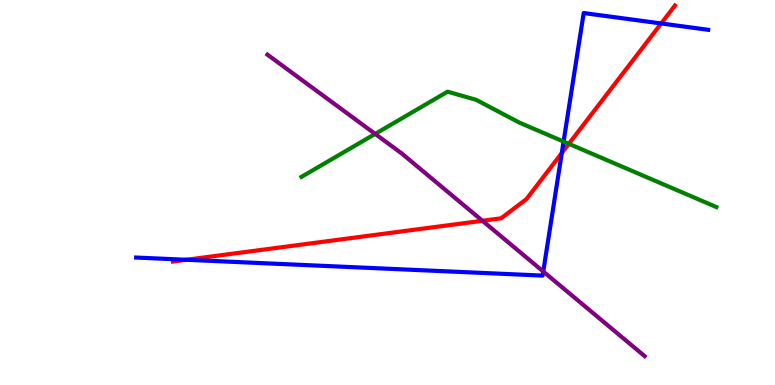[{'lines': ['blue', 'red'], 'intersections': [{'x': 2.4, 'y': 3.25}, {'x': 7.25, 'y': 6.03}, {'x': 8.53, 'y': 9.39}]}, {'lines': ['green', 'red'], 'intersections': [{'x': 7.34, 'y': 6.26}]}, {'lines': ['purple', 'red'], 'intersections': [{'x': 6.22, 'y': 4.27}]}, {'lines': ['blue', 'green'], 'intersections': [{'x': 7.27, 'y': 6.32}]}, {'lines': ['blue', 'purple'], 'intersections': [{'x': 7.01, 'y': 2.95}]}, {'lines': ['green', 'purple'], 'intersections': [{'x': 4.84, 'y': 6.52}]}]